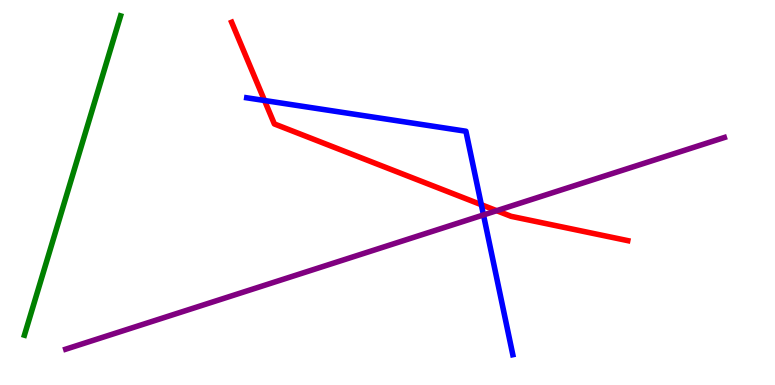[{'lines': ['blue', 'red'], 'intersections': [{'x': 3.41, 'y': 7.39}, {'x': 6.21, 'y': 4.68}]}, {'lines': ['green', 'red'], 'intersections': []}, {'lines': ['purple', 'red'], 'intersections': [{'x': 6.41, 'y': 4.53}]}, {'lines': ['blue', 'green'], 'intersections': []}, {'lines': ['blue', 'purple'], 'intersections': [{'x': 6.24, 'y': 4.42}]}, {'lines': ['green', 'purple'], 'intersections': []}]